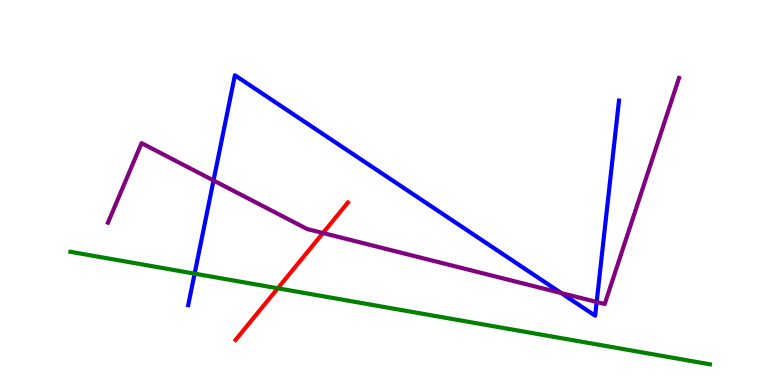[{'lines': ['blue', 'red'], 'intersections': []}, {'lines': ['green', 'red'], 'intersections': [{'x': 3.58, 'y': 2.51}]}, {'lines': ['purple', 'red'], 'intersections': [{'x': 4.17, 'y': 3.95}]}, {'lines': ['blue', 'green'], 'intersections': [{'x': 2.51, 'y': 2.89}]}, {'lines': ['blue', 'purple'], 'intersections': [{'x': 2.76, 'y': 5.31}, {'x': 7.24, 'y': 2.39}, {'x': 7.7, 'y': 2.16}]}, {'lines': ['green', 'purple'], 'intersections': []}]